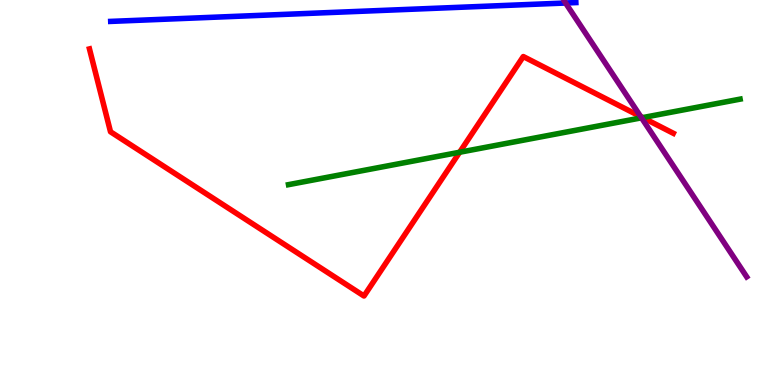[{'lines': ['blue', 'red'], 'intersections': []}, {'lines': ['green', 'red'], 'intersections': [{'x': 5.93, 'y': 6.05}, {'x': 8.29, 'y': 6.95}]}, {'lines': ['purple', 'red'], 'intersections': [{'x': 8.27, 'y': 6.97}]}, {'lines': ['blue', 'green'], 'intersections': []}, {'lines': ['blue', 'purple'], 'intersections': [{'x': 7.3, 'y': 9.92}]}, {'lines': ['green', 'purple'], 'intersections': [{'x': 8.28, 'y': 6.94}]}]